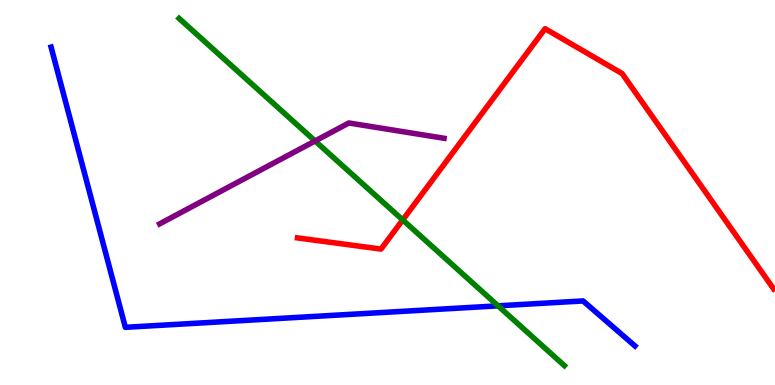[{'lines': ['blue', 'red'], 'intersections': []}, {'lines': ['green', 'red'], 'intersections': [{'x': 5.2, 'y': 4.29}]}, {'lines': ['purple', 'red'], 'intersections': []}, {'lines': ['blue', 'green'], 'intersections': [{'x': 6.43, 'y': 2.06}]}, {'lines': ['blue', 'purple'], 'intersections': []}, {'lines': ['green', 'purple'], 'intersections': [{'x': 4.07, 'y': 6.34}]}]